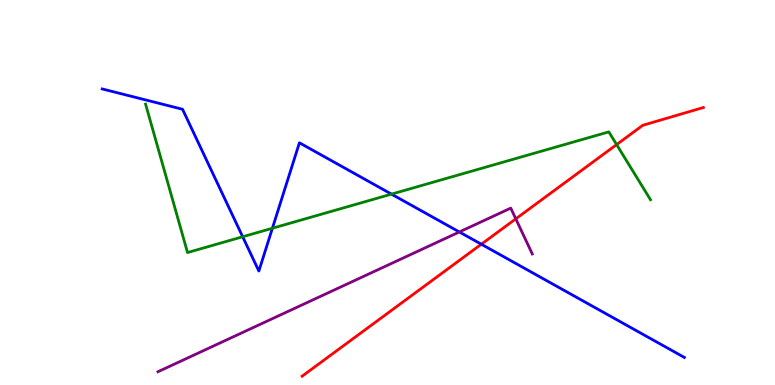[{'lines': ['blue', 'red'], 'intersections': [{'x': 6.21, 'y': 3.66}]}, {'lines': ['green', 'red'], 'intersections': [{'x': 7.96, 'y': 6.24}]}, {'lines': ['purple', 'red'], 'intersections': [{'x': 6.66, 'y': 4.32}]}, {'lines': ['blue', 'green'], 'intersections': [{'x': 3.13, 'y': 3.85}, {'x': 3.51, 'y': 4.07}, {'x': 5.05, 'y': 4.96}]}, {'lines': ['blue', 'purple'], 'intersections': [{'x': 5.93, 'y': 3.97}]}, {'lines': ['green', 'purple'], 'intersections': []}]